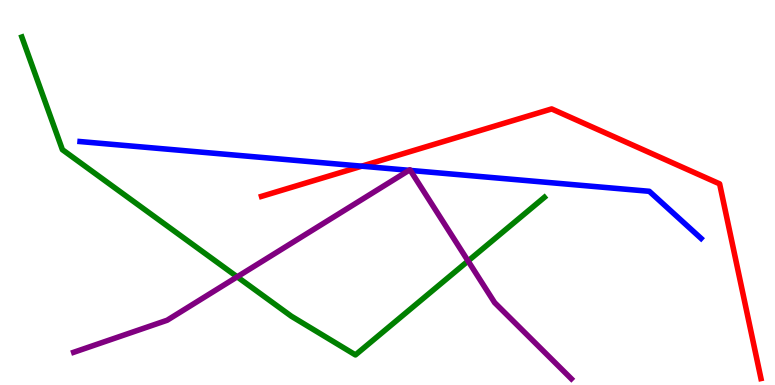[{'lines': ['blue', 'red'], 'intersections': [{'x': 4.67, 'y': 5.68}]}, {'lines': ['green', 'red'], 'intersections': []}, {'lines': ['purple', 'red'], 'intersections': []}, {'lines': ['blue', 'green'], 'intersections': []}, {'lines': ['blue', 'purple'], 'intersections': [{'x': 5.28, 'y': 5.58}, {'x': 5.29, 'y': 5.57}]}, {'lines': ['green', 'purple'], 'intersections': [{'x': 3.06, 'y': 2.81}, {'x': 6.04, 'y': 3.22}]}]